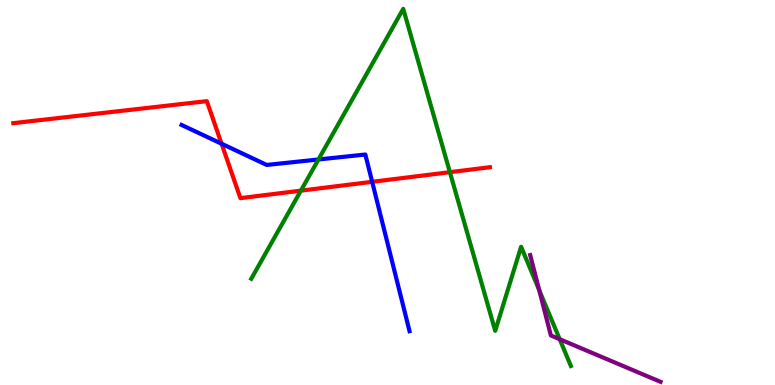[{'lines': ['blue', 'red'], 'intersections': [{'x': 2.86, 'y': 6.27}, {'x': 4.8, 'y': 5.28}]}, {'lines': ['green', 'red'], 'intersections': [{'x': 3.88, 'y': 5.05}, {'x': 5.81, 'y': 5.53}]}, {'lines': ['purple', 'red'], 'intersections': []}, {'lines': ['blue', 'green'], 'intersections': [{'x': 4.11, 'y': 5.86}]}, {'lines': ['blue', 'purple'], 'intersections': []}, {'lines': ['green', 'purple'], 'intersections': [{'x': 6.96, 'y': 2.46}, {'x': 7.22, 'y': 1.19}]}]